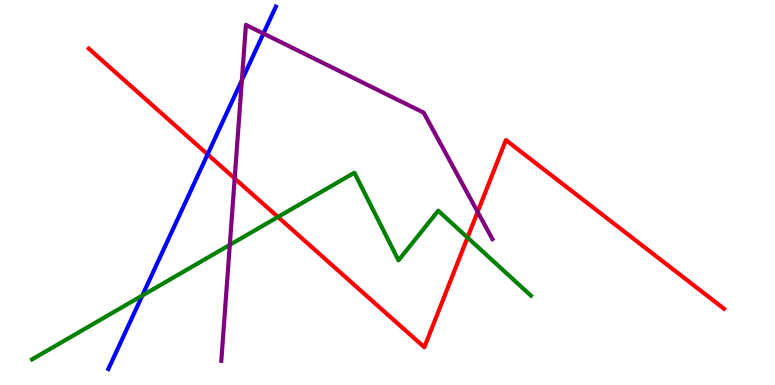[{'lines': ['blue', 'red'], 'intersections': [{'x': 2.68, 'y': 5.99}]}, {'lines': ['green', 'red'], 'intersections': [{'x': 3.59, 'y': 4.36}, {'x': 6.03, 'y': 3.83}]}, {'lines': ['purple', 'red'], 'intersections': [{'x': 3.03, 'y': 5.37}, {'x': 6.16, 'y': 4.5}]}, {'lines': ['blue', 'green'], 'intersections': [{'x': 1.84, 'y': 2.32}]}, {'lines': ['blue', 'purple'], 'intersections': [{'x': 3.12, 'y': 7.92}, {'x': 3.4, 'y': 9.13}]}, {'lines': ['green', 'purple'], 'intersections': [{'x': 2.97, 'y': 3.64}]}]